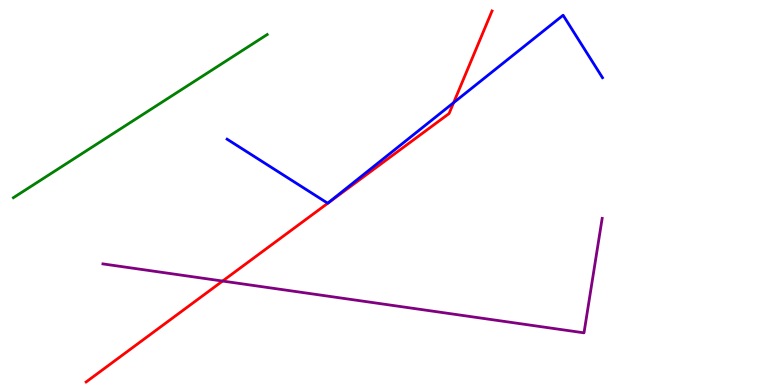[{'lines': ['blue', 'red'], 'intersections': [{'x': 5.85, 'y': 7.33}]}, {'lines': ['green', 'red'], 'intersections': []}, {'lines': ['purple', 'red'], 'intersections': [{'x': 2.87, 'y': 2.7}]}, {'lines': ['blue', 'green'], 'intersections': []}, {'lines': ['blue', 'purple'], 'intersections': []}, {'lines': ['green', 'purple'], 'intersections': []}]